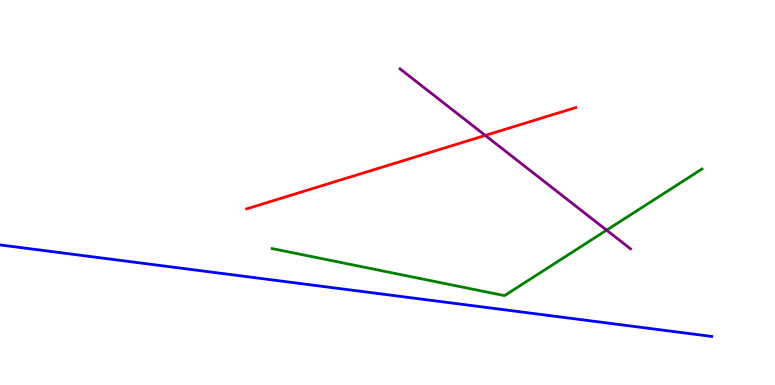[{'lines': ['blue', 'red'], 'intersections': []}, {'lines': ['green', 'red'], 'intersections': []}, {'lines': ['purple', 'red'], 'intersections': [{'x': 6.26, 'y': 6.48}]}, {'lines': ['blue', 'green'], 'intersections': []}, {'lines': ['blue', 'purple'], 'intersections': []}, {'lines': ['green', 'purple'], 'intersections': [{'x': 7.83, 'y': 4.02}]}]